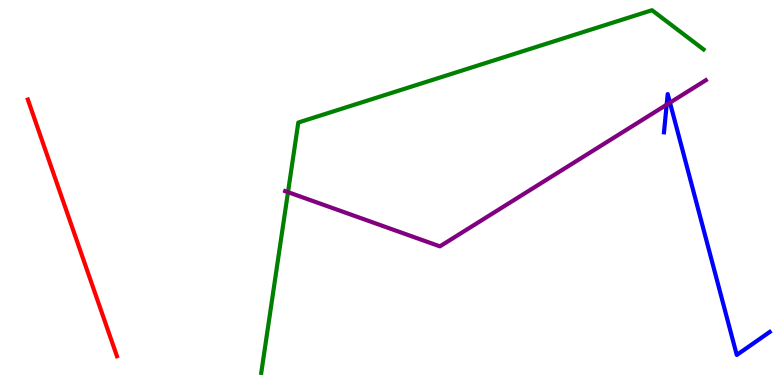[{'lines': ['blue', 'red'], 'intersections': []}, {'lines': ['green', 'red'], 'intersections': []}, {'lines': ['purple', 'red'], 'intersections': []}, {'lines': ['blue', 'green'], 'intersections': []}, {'lines': ['blue', 'purple'], 'intersections': [{'x': 8.6, 'y': 7.28}, {'x': 8.64, 'y': 7.33}]}, {'lines': ['green', 'purple'], 'intersections': [{'x': 3.72, 'y': 5.01}]}]